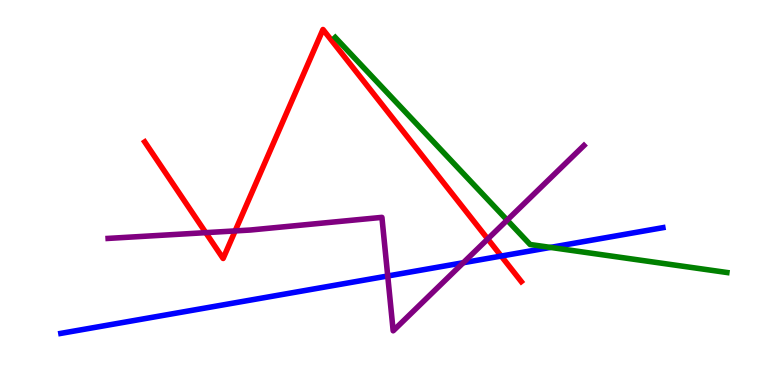[{'lines': ['blue', 'red'], 'intersections': [{'x': 6.47, 'y': 3.35}]}, {'lines': ['green', 'red'], 'intersections': []}, {'lines': ['purple', 'red'], 'intersections': [{'x': 2.65, 'y': 3.96}, {'x': 3.03, 'y': 4.0}, {'x': 6.29, 'y': 3.79}]}, {'lines': ['blue', 'green'], 'intersections': [{'x': 7.1, 'y': 3.57}]}, {'lines': ['blue', 'purple'], 'intersections': [{'x': 5.0, 'y': 2.83}, {'x': 5.98, 'y': 3.18}]}, {'lines': ['green', 'purple'], 'intersections': [{'x': 6.54, 'y': 4.28}]}]